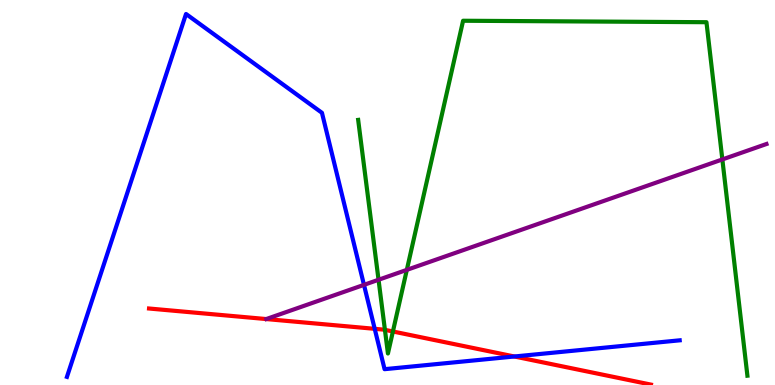[{'lines': ['blue', 'red'], 'intersections': [{'x': 4.84, 'y': 1.46}, {'x': 6.64, 'y': 0.741}]}, {'lines': ['green', 'red'], 'intersections': [{'x': 4.97, 'y': 1.43}, {'x': 5.07, 'y': 1.39}]}, {'lines': ['purple', 'red'], 'intersections': []}, {'lines': ['blue', 'green'], 'intersections': []}, {'lines': ['blue', 'purple'], 'intersections': [{'x': 4.7, 'y': 2.6}]}, {'lines': ['green', 'purple'], 'intersections': [{'x': 4.88, 'y': 2.73}, {'x': 5.25, 'y': 2.99}, {'x': 9.32, 'y': 5.86}]}]